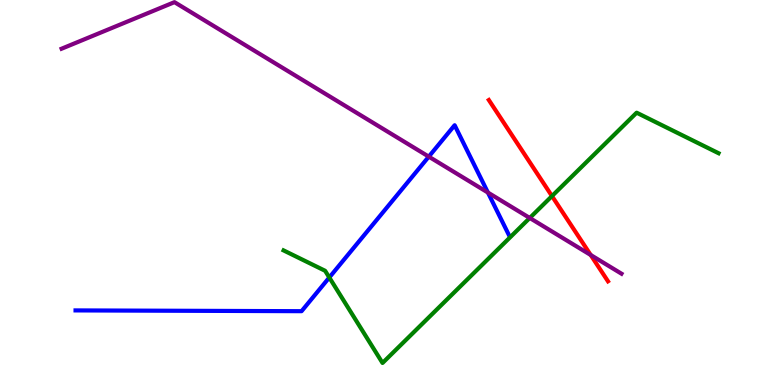[{'lines': ['blue', 'red'], 'intersections': []}, {'lines': ['green', 'red'], 'intersections': [{'x': 7.12, 'y': 4.91}]}, {'lines': ['purple', 'red'], 'intersections': [{'x': 7.62, 'y': 3.38}]}, {'lines': ['blue', 'green'], 'intersections': [{'x': 4.25, 'y': 2.79}]}, {'lines': ['blue', 'purple'], 'intersections': [{'x': 5.53, 'y': 5.93}, {'x': 6.3, 'y': 5.0}]}, {'lines': ['green', 'purple'], 'intersections': [{'x': 6.84, 'y': 4.34}]}]